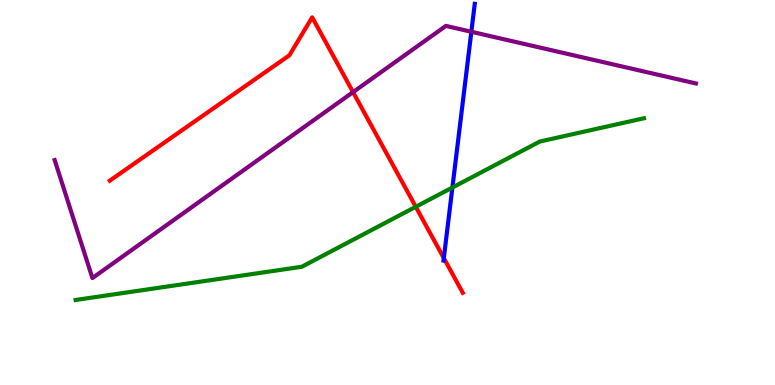[{'lines': ['blue', 'red'], 'intersections': [{'x': 5.73, 'y': 3.3}]}, {'lines': ['green', 'red'], 'intersections': [{'x': 5.36, 'y': 4.63}]}, {'lines': ['purple', 'red'], 'intersections': [{'x': 4.56, 'y': 7.61}]}, {'lines': ['blue', 'green'], 'intersections': [{'x': 5.84, 'y': 5.13}]}, {'lines': ['blue', 'purple'], 'intersections': [{'x': 6.08, 'y': 9.17}]}, {'lines': ['green', 'purple'], 'intersections': []}]